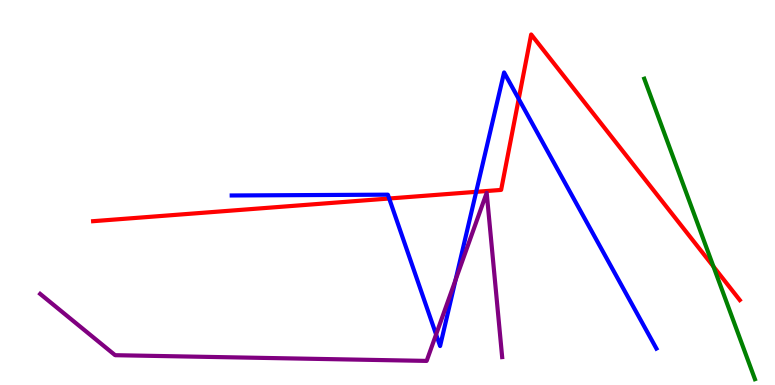[{'lines': ['blue', 'red'], 'intersections': [{'x': 5.02, 'y': 4.84}, {'x': 6.14, 'y': 5.02}, {'x': 6.69, 'y': 7.43}]}, {'lines': ['green', 'red'], 'intersections': [{'x': 9.21, 'y': 3.08}]}, {'lines': ['purple', 'red'], 'intersections': []}, {'lines': ['blue', 'green'], 'intersections': []}, {'lines': ['blue', 'purple'], 'intersections': [{'x': 5.63, 'y': 1.31}, {'x': 5.88, 'y': 2.73}]}, {'lines': ['green', 'purple'], 'intersections': []}]